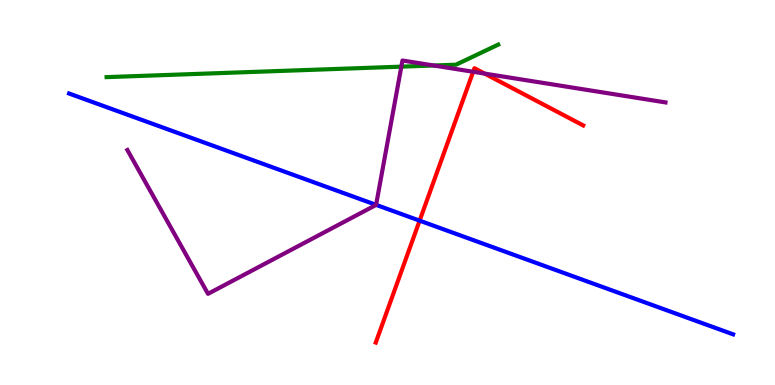[{'lines': ['blue', 'red'], 'intersections': [{'x': 5.41, 'y': 4.27}]}, {'lines': ['green', 'red'], 'intersections': []}, {'lines': ['purple', 'red'], 'intersections': [{'x': 6.11, 'y': 8.14}, {'x': 6.25, 'y': 8.09}]}, {'lines': ['blue', 'green'], 'intersections': []}, {'lines': ['blue', 'purple'], 'intersections': [{'x': 4.85, 'y': 4.68}]}, {'lines': ['green', 'purple'], 'intersections': [{'x': 5.18, 'y': 8.27}, {'x': 5.6, 'y': 8.3}]}]